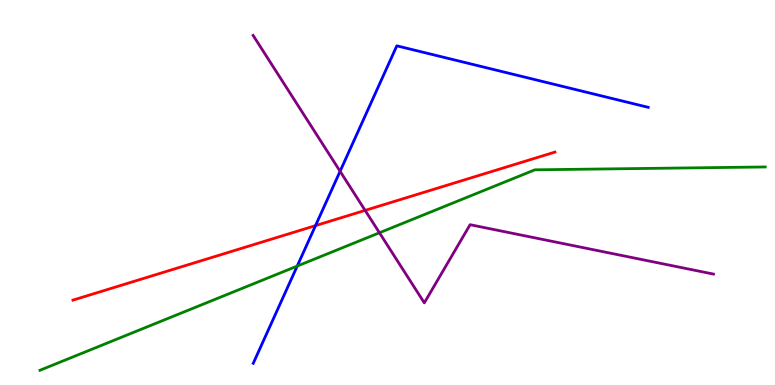[{'lines': ['blue', 'red'], 'intersections': [{'x': 4.07, 'y': 4.14}]}, {'lines': ['green', 'red'], 'intersections': []}, {'lines': ['purple', 'red'], 'intersections': [{'x': 4.71, 'y': 4.54}]}, {'lines': ['blue', 'green'], 'intersections': [{'x': 3.84, 'y': 3.09}]}, {'lines': ['blue', 'purple'], 'intersections': [{'x': 4.39, 'y': 5.55}]}, {'lines': ['green', 'purple'], 'intersections': [{'x': 4.9, 'y': 3.95}]}]